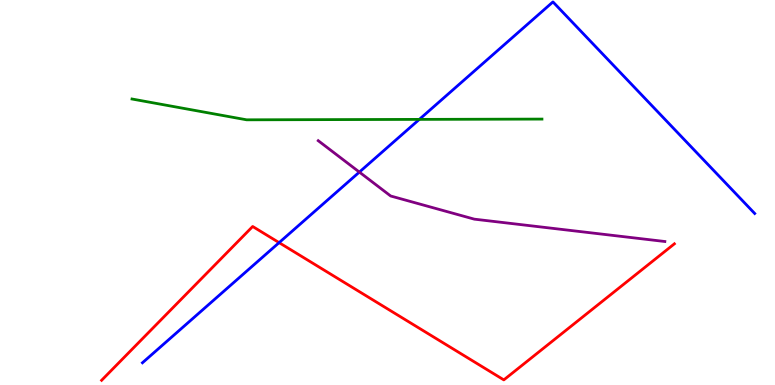[{'lines': ['blue', 'red'], 'intersections': [{'x': 3.6, 'y': 3.7}]}, {'lines': ['green', 'red'], 'intersections': []}, {'lines': ['purple', 'red'], 'intersections': []}, {'lines': ['blue', 'green'], 'intersections': [{'x': 5.41, 'y': 6.9}]}, {'lines': ['blue', 'purple'], 'intersections': [{'x': 4.64, 'y': 5.53}]}, {'lines': ['green', 'purple'], 'intersections': []}]